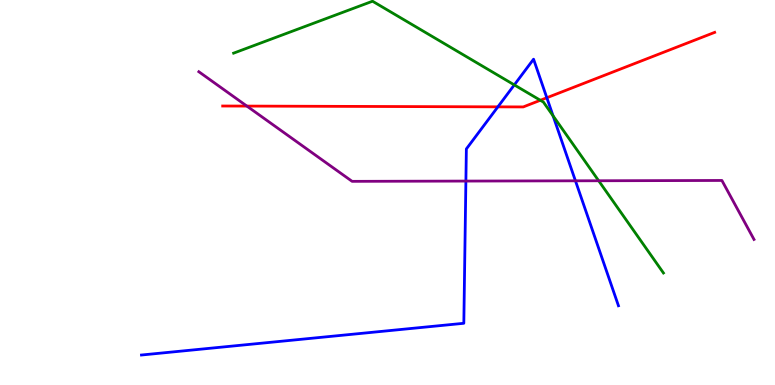[{'lines': ['blue', 'red'], 'intersections': [{'x': 6.42, 'y': 7.22}, {'x': 7.06, 'y': 7.46}]}, {'lines': ['green', 'red'], 'intersections': [{'x': 6.97, 'y': 7.4}]}, {'lines': ['purple', 'red'], 'intersections': [{'x': 3.19, 'y': 7.24}]}, {'lines': ['blue', 'green'], 'intersections': [{'x': 6.64, 'y': 7.79}, {'x': 7.14, 'y': 6.99}]}, {'lines': ['blue', 'purple'], 'intersections': [{'x': 6.01, 'y': 5.3}, {'x': 7.43, 'y': 5.3}]}, {'lines': ['green', 'purple'], 'intersections': [{'x': 7.72, 'y': 5.31}]}]